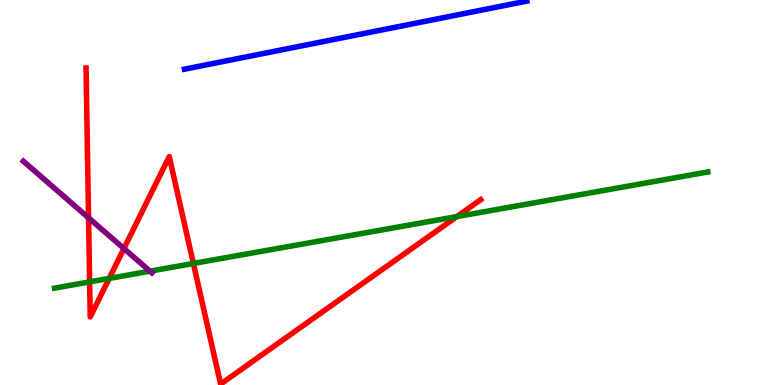[{'lines': ['blue', 'red'], 'intersections': []}, {'lines': ['green', 'red'], 'intersections': [{'x': 1.16, 'y': 2.68}, {'x': 1.41, 'y': 2.77}, {'x': 2.5, 'y': 3.16}, {'x': 5.89, 'y': 4.37}]}, {'lines': ['purple', 'red'], 'intersections': [{'x': 1.14, 'y': 4.34}, {'x': 1.6, 'y': 3.54}]}, {'lines': ['blue', 'green'], 'intersections': []}, {'lines': ['blue', 'purple'], 'intersections': []}, {'lines': ['green', 'purple'], 'intersections': [{'x': 1.94, 'y': 2.96}]}]